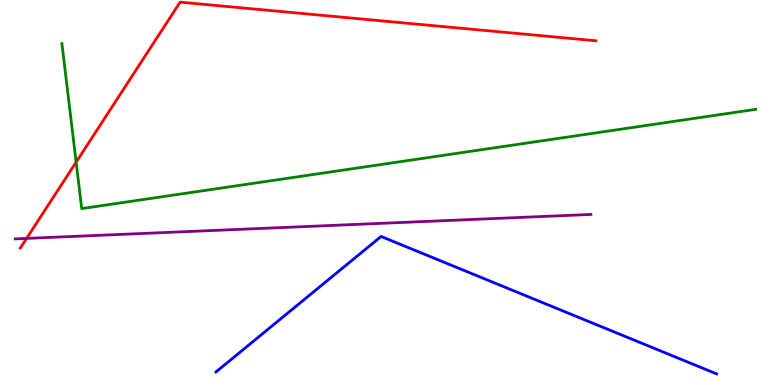[{'lines': ['blue', 'red'], 'intersections': []}, {'lines': ['green', 'red'], 'intersections': [{'x': 0.982, 'y': 5.79}]}, {'lines': ['purple', 'red'], 'intersections': [{'x': 0.343, 'y': 3.81}]}, {'lines': ['blue', 'green'], 'intersections': []}, {'lines': ['blue', 'purple'], 'intersections': []}, {'lines': ['green', 'purple'], 'intersections': []}]